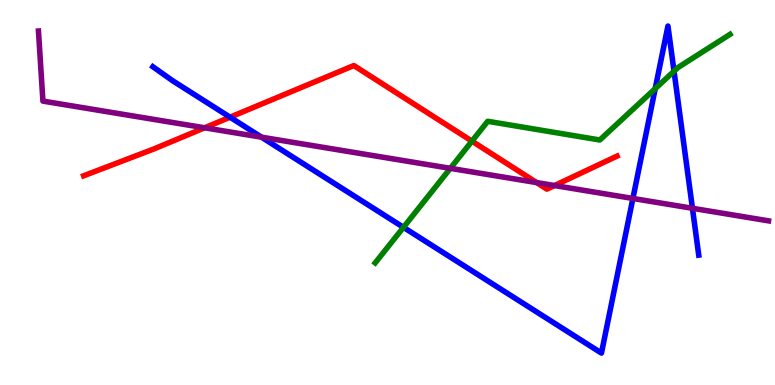[{'lines': ['blue', 'red'], 'intersections': [{'x': 2.97, 'y': 6.96}]}, {'lines': ['green', 'red'], 'intersections': [{'x': 6.09, 'y': 6.33}]}, {'lines': ['purple', 'red'], 'intersections': [{'x': 2.64, 'y': 6.68}, {'x': 6.92, 'y': 5.26}, {'x': 7.16, 'y': 5.18}]}, {'lines': ['blue', 'green'], 'intersections': [{'x': 5.21, 'y': 4.1}, {'x': 8.45, 'y': 7.7}, {'x': 8.7, 'y': 8.15}]}, {'lines': ['blue', 'purple'], 'intersections': [{'x': 3.37, 'y': 6.44}, {'x': 8.17, 'y': 4.85}, {'x': 8.93, 'y': 4.59}]}, {'lines': ['green', 'purple'], 'intersections': [{'x': 5.81, 'y': 5.63}]}]